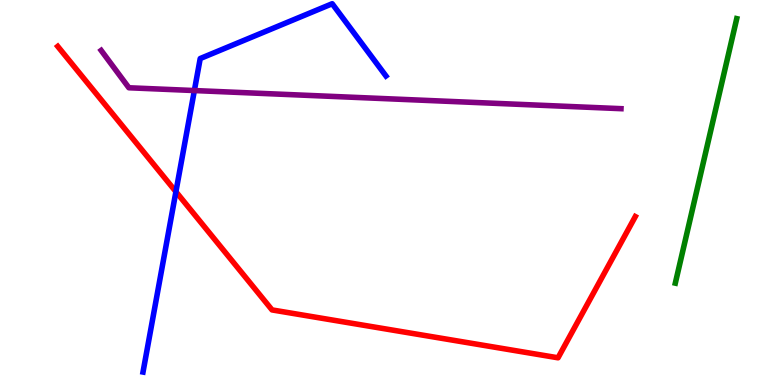[{'lines': ['blue', 'red'], 'intersections': [{'x': 2.27, 'y': 5.02}]}, {'lines': ['green', 'red'], 'intersections': []}, {'lines': ['purple', 'red'], 'intersections': []}, {'lines': ['blue', 'green'], 'intersections': []}, {'lines': ['blue', 'purple'], 'intersections': [{'x': 2.51, 'y': 7.65}]}, {'lines': ['green', 'purple'], 'intersections': []}]